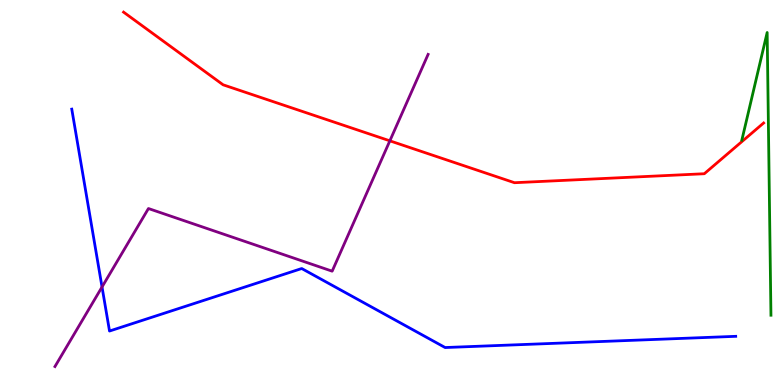[{'lines': ['blue', 'red'], 'intersections': []}, {'lines': ['green', 'red'], 'intersections': []}, {'lines': ['purple', 'red'], 'intersections': [{'x': 5.03, 'y': 6.34}]}, {'lines': ['blue', 'green'], 'intersections': []}, {'lines': ['blue', 'purple'], 'intersections': [{'x': 1.32, 'y': 2.55}]}, {'lines': ['green', 'purple'], 'intersections': []}]